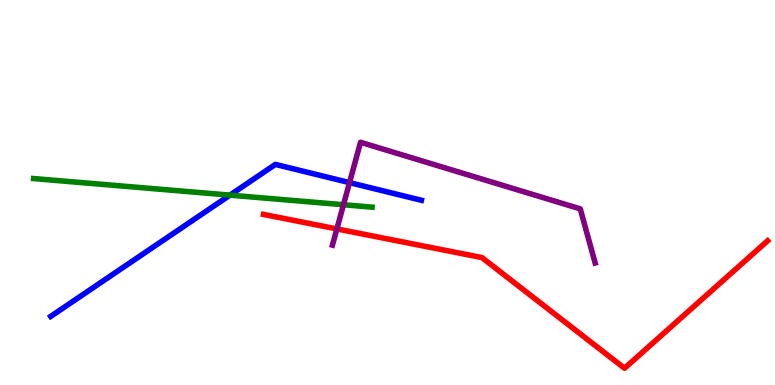[{'lines': ['blue', 'red'], 'intersections': []}, {'lines': ['green', 'red'], 'intersections': []}, {'lines': ['purple', 'red'], 'intersections': [{'x': 4.35, 'y': 4.05}]}, {'lines': ['blue', 'green'], 'intersections': [{'x': 2.97, 'y': 4.93}]}, {'lines': ['blue', 'purple'], 'intersections': [{'x': 4.51, 'y': 5.26}]}, {'lines': ['green', 'purple'], 'intersections': [{'x': 4.43, 'y': 4.68}]}]